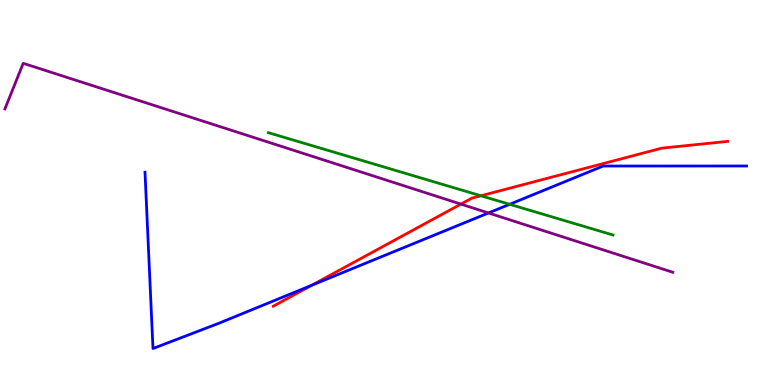[{'lines': ['blue', 'red'], 'intersections': [{'x': 4.02, 'y': 2.59}]}, {'lines': ['green', 'red'], 'intersections': [{'x': 6.21, 'y': 4.91}]}, {'lines': ['purple', 'red'], 'intersections': [{'x': 5.95, 'y': 4.7}]}, {'lines': ['blue', 'green'], 'intersections': [{'x': 6.58, 'y': 4.69}]}, {'lines': ['blue', 'purple'], 'intersections': [{'x': 6.3, 'y': 4.47}]}, {'lines': ['green', 'purple'], 'intersections': []}]